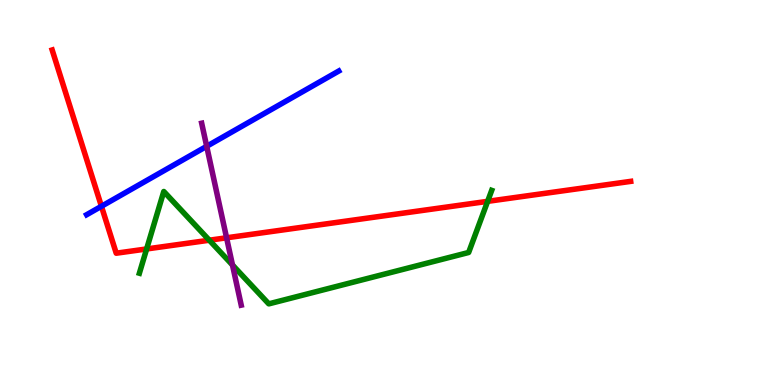[{'lines': ['blue', 'red'], 'intersections': [{'x': 1.31, 'y': 4.64}]}, {'lines': ['green', 'red'], 'intersections': [{'x': 1.89, 'y': 3.53}, {'x': 2.7, 'y': 3.76}, {'x': 6.29, 'y': 4.77}]}, {'lines': ['purple', 'red'], 'intersections': [{'x': 2.92, 'y': 3.82}]}, {'lines': ['blue', 'green'], 'intersections': []}, {'lines': ['blue', 'purple'], 'intersections': [{'x': 2.67, 'y': 6.2}]}, {'lines': ['green', 'purple'], 'intersections': [{'x': 3.0, 'y': 3.12}]}]